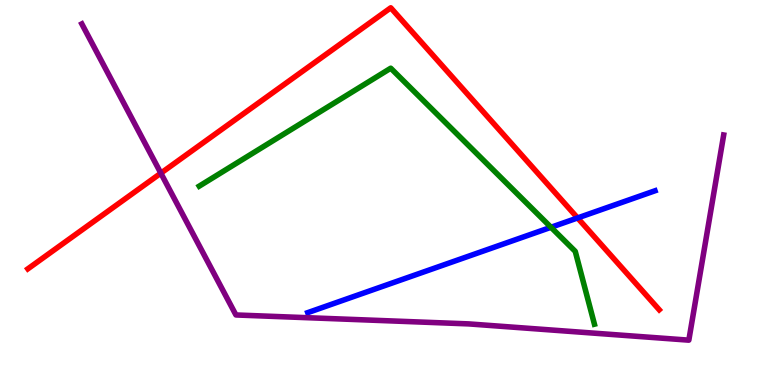[{'lines': ['blue', 'red'], 'intersections': [{'x': 7.45, 'y': 4.34}]}, {'lines': ['green', 'red'], 'intersections': []}, {'lines': ['purple', 'red'], 'intersections': [{'x': 2.08, 'y': 5.5}]}, {'lines': ['blue', 'green'], 'intersections': [{'x': 7.11, 'y': 4.1}]}, {'lines': ['blue', 'purple'], 'intersections': []}, {'lines': ['green', 'purple'], 'intersections': []}]